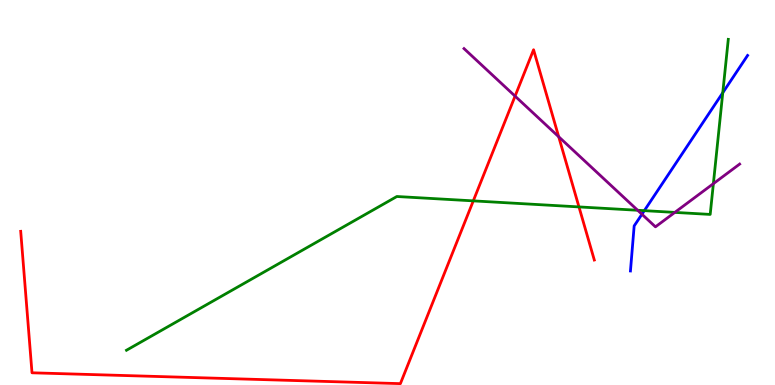[{'lines': ['blue', 'red'], 'intersections': []}, {'lines': ['green', 'red'], 'intersections': [{'x': 6.11, 'y': 4.78}, {'x': 7.47, 'y': 4.63}]}, {'lines': ['purple', 'red'], 'intersections': [{'x': 6.65, 'y': 7.5}, {'x': 7.21, 'y': 6.45}]}, {'lines': ['blue', 'green'], 'intersections': [{'x': 8.31, 'y': 4.53}, {'x': 9.33, 'y': 7.59}]}, {'lines': ['blue', 'purple'], 'intersections': [{'x': 8.28, 'y': 4.44}]}, {'lines': ['green', 'purple'], 'intersections': [{'x': 8.23, 'y': 4.54}, {'x': 8.71, 'y': 4.48}, {'x': 9.2, 'y': 5.23}]}]